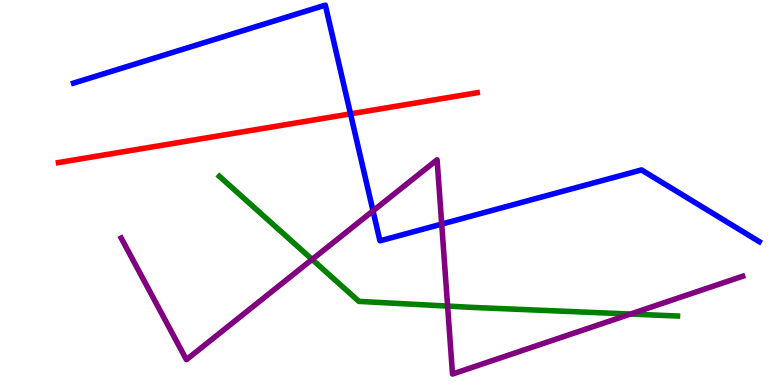[{'lines': ['blue', 'red'], 'intersections': [{'x': 4.52, 'y': 7.04}]}, {'lines': ['green', 'red'], 'intersections': []}, {'lines': ['purple', 'red'], 'intersections': []}, {'lines': ['blue', 'green'], 'intersections': []}, {'lines': ['blue', 'purple'], 'intersections': [{'x': 4.81, 'y': 4.52}, {'x': 5.7, 'y': 4.18}]}, {'lines': ['green', 'purple'], 'intersections': [{'x': 4.03, 'y': 3.26}, {'x': 5.78, 'y': 2.05}, {'x': 8.14, 'y': 1.84}]}]